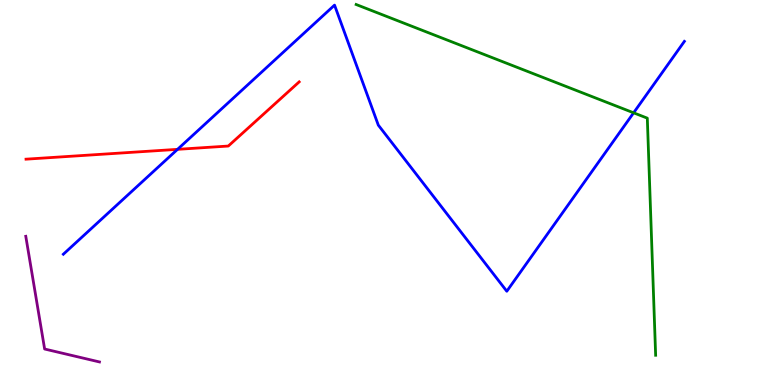[{'lines': ['blue', 'red'], 'intersections': [{'x': 2.29, 'y': 6.12}]}, {'lines': ['green', 'red'], 'intersections': []}, {'lines': ['purple', 'red'], 'intersections': []}, {'lines': ['blue', 'green'], 'intersections': [{'x': 8.18, 'y': 7.07}]}, {'lines': ['blue', 'purple'], 'intersections': []}, {'lines': ['green', 'purple'], 'intersections': []}]